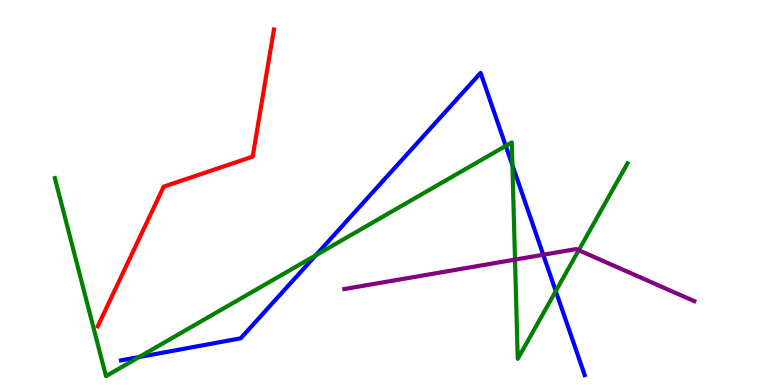[{'lines': ['blue', 'red'], 'intersections': []}, {'lines': ['green', 'red'], 'intersections': []}, {'lines': ['purple', 'red'], 'intersections': []}, {'lines': ['blue', 'green'], 'intersections': [{'x': 1.8, 'y': 0.726}, {'x': 4.07, 'y': 3.37}, {'x': 6.53, 'y': 6.21}, {'x': 6.61, 'y': 5.71}, {'x': 7.17, 'y': 2.44}]}, {'lines': ['blue', 'purple'], 'intersections': [{'x': 7.01, 'y': 3.38}]}, {'lines': ['green', 'purple'], 'intersections': [{'x': 6.65, 'y': 3.26}, {'x': 7.47, 'y': 3.5}]}]